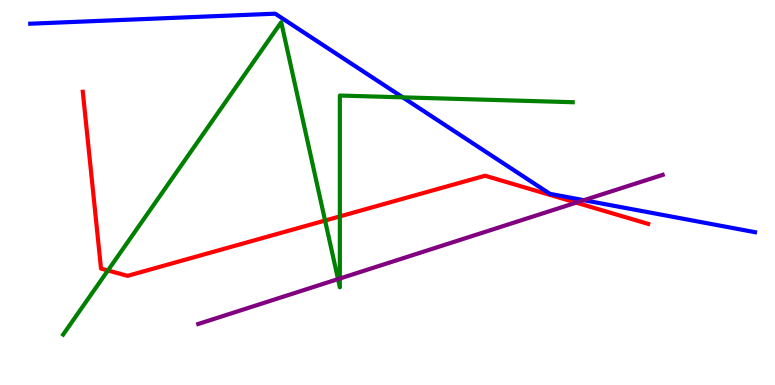[{'lines': ['blue', 'red'], 'intersections': []}, {'lines': ['green', 'red'], 'intersections': [{'x': 1.39, 'y': 2.98}, {'x': 4.19, 'y': 4.27}, {'x': 4.39, 'y': 4.38}]}, {'lines': ['purple', 'red'], 'intersections': [{'x': 7.43, 'y': 4.74}]}, {'lines': ['blue', 'green'], 'intersections': [{'x': 5.2, 'y': 7.47}]}, {'lines': ['blue', 'purple'], 'intersections': [{'x': 7.53, 'y': 4.8}]}, {'lines': ['green', 'purple'], 'intersections': [{'x': 4.36, 'y': 2.75}, {'x': 4.39, 'y': 2.77}]}]